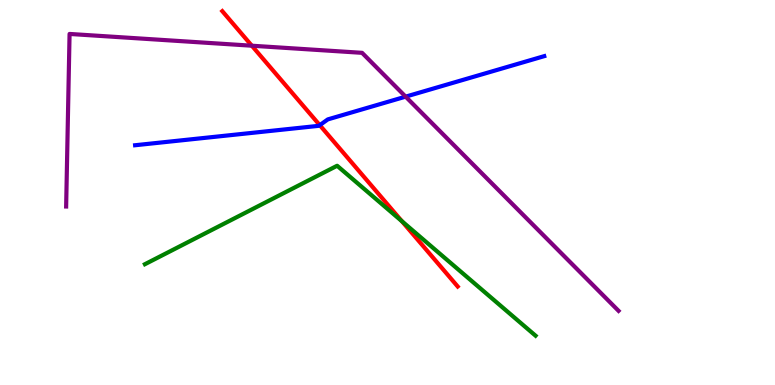[{'lines': ['blue', 'red'], 'intersections': [{'x': 4.13, 'y': 6.75}]}, {'lines': ['green', 'red'], 'intersections': [{'x': 5.19, 'y': 4.25}]}, {'lines': ['purple', 'red'], 'intersections': [{'x': 3.25, 'y': 8.81}]}, {'lines': ['blue', 'green'], 'intersections': []}, {'lines': ['blue', 'purple'], 'intersections': [{'x': 5.23, 'y': 7.49}]}, {'lines': ['green', 'purple'], 'intersections': []}]